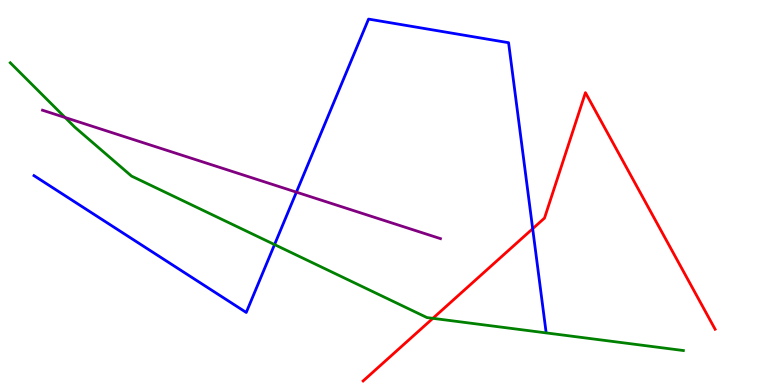[{'lines': ['blue', 'red'], 'intersections': [{'x': 6.87, 'y': 4.06}]}, {'lines': ['green', 'red'], 'intersections': [{'x': 5.59, 'y': 1.73}]}, {'lines': ['purple', 'red'], 'intersections': []}, {'lines': ['blue', 'green'], 'intersections': [{'x': 3.54, 'y': 3.65}]}, {'lines': ['blue', 'purple'], 'intersections': [{'x': 3.82, 'y': 5.01}]}, {'lines': ['green', 'purple'], 'intersections': [{'x': 0.84, 'y': 6.95}]}]